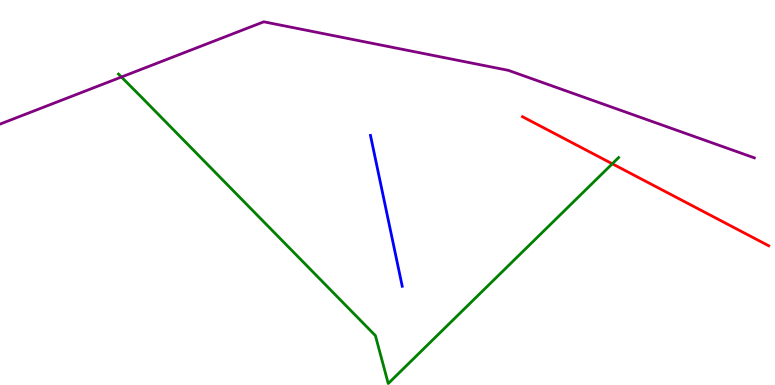[{'lines': ['blue', 'red'], 'intersections': []}, {'lines': ['green', 'red'], 'intersections': [{'x': 7.9, 'y': 5.75}]}, {'lines': ['purple', 'red'], 'intersections': []}, {'lines': ['blue', 'green'], 'intersections': []}, {'lines': ['blue', 'purple'], 'intersections': []}, {'lines': ['green', 'purple'], 'intersections': [{'x': 1.57, 'y': 8.0}]}]